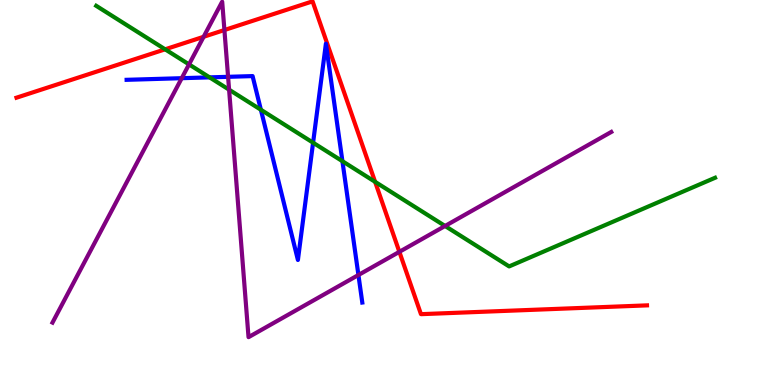[{'lines': ['blue', 'red'], 'intersections': []}, {'lines': ['green', 'red'], 'intersections': [{'x': 2.13, 'y': 8.72}, {'x': 4.84, 'y': 5.28}]}, {'lines': ['purple', 'red'], 'intersections': [{'x': 2.63, 'y': 9.04}, {'x': 2.9, 'y': 9.22}, {'x': 5.15, 'y': 3.46}]}, {'lines': ['blue', 'green'], 'intersections': [{'x': 2.7, 'y': 7.99}, {'x': 3.37, 'y': 7.15}, {'x': 4.04, 'y': 6.29}, {'x': 4.42, 'y': 5.81}]}, {'lines': ['blue', 'purple'], 'intersections': [{'x': 2.34, 'y': 7.97}, {'x': 2.94, 'y': 8.0}, {'x': 4.62, 'y': 2.86}]}, {'lines': ['green', 'purple'], 'intersections': [{'x': 2.44, 'y': 8.33}, {'x': 2.96, 'y': 7.67}, {'x': 5.74, 'y': 4.13}]}]